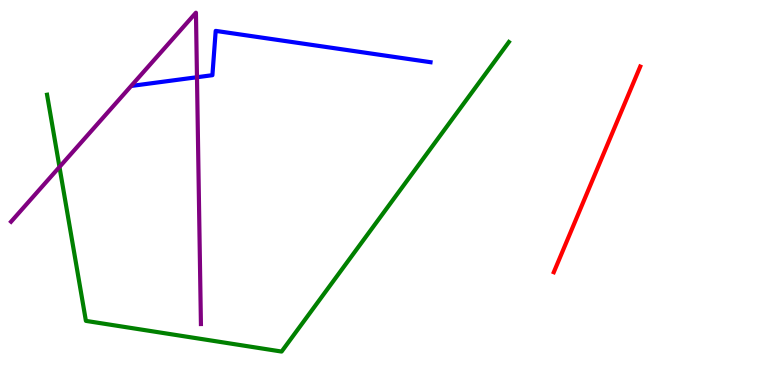[{'lines': ['blue', 'red'], 'intersections': []}, {'lines': ['green', 'red'], 'intersections': []}, {'lines': ['purple', 'red'], 'intersections': []}, {'lines': ['blue', 'green'], 'intersections': []}, {'lines': ['blue', 'purple'], 'intersections': [{'x': 2.54, 'y': 7.99}]}, {'lines': ['green', 'purple'], 'intersections': [{'x': 0.767, 'y': 5.66}]}]